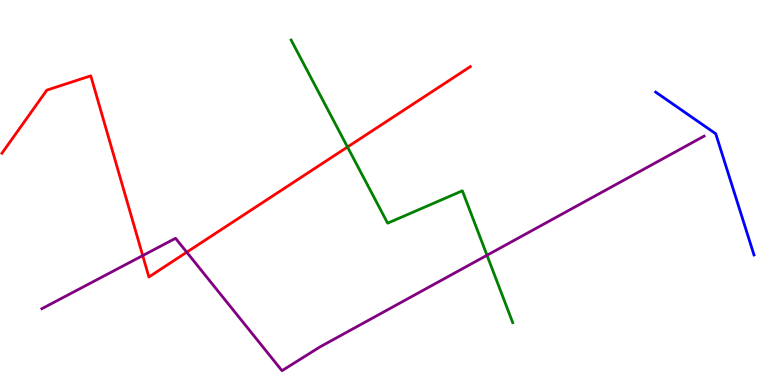[{'lines': ['blue', 'red'], 'intersections': []}, {'lines': ['green', 'red'], 'intersections': [{'x': 4.48, 'y': 6.18}]}, {'lines': ['purple', 'red'], 'intersections': [{'x': 1.84, 'y': 3.36}, {'x': 2.41, 'y': 3.45}]}, {'lines': ['blue', 'green'], 'intersections': []}, {'lines': ['blue', 'purple'], 'intersections': []}, {'lines': ['green', 'purple'], 'intersections': [{'x': 6.28, 'y': 3.37}]}]